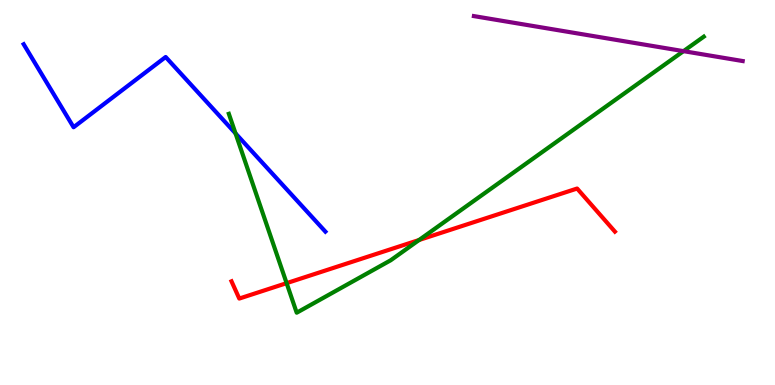[{'lines': ['blue', 'red'], 'intersections': []}, {'lines': ['green', 'red'], 'intersections': [{'x': 3.7, 'y': 2.65}, {'x': 5.41, 'y': 3.77}]}, {'lines': ['purple', 'red'], 'intersections': []}, {'lines': ['blue', 'green'], 'intersections': [{'x': 3.04, 'y': 6.54}]}, {'lines': ['blue', 'purple'], 'intersections': []}, {'lines': ['green', 'purple'], 'intersections': [{'x': 8.82, 'y': 8.67}]}]